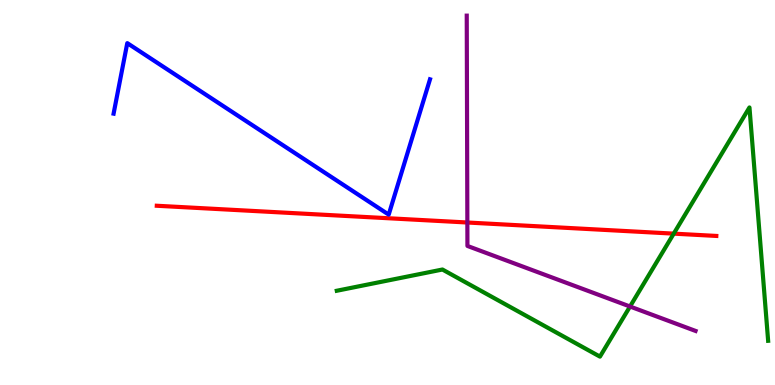[{'lines': ['blue', 'red'], 'intersections': []}, {'lines': ['green', 'red'], 'intersections': [{'x': 8.69, 'y': 3.93}]}, {'lines': ['purple', 'red'], 'intersections': [{'x': 6.03, 'y': 4.22}]}, {'lines': ['blue', 'green'], 'intersections': []}, {'lines': ['blue', 'purple'], 'intersections': []}, {'lines': ['green', 'purple'], 'intersections': [{'x': 8.13, 'y': 2.04}]}]